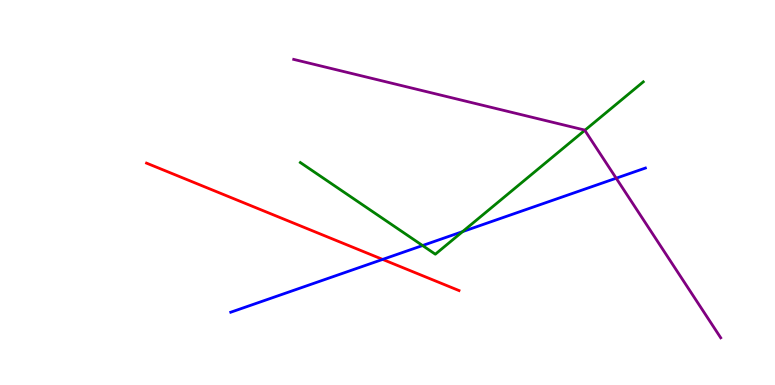[{'lines': ['blue', 'red'], 'intersections': [{'x': 4.94, 'y': 3.26}]}, {'lines': ['green', 'red'], 'intersections': []}, {'lines': ['purple', 'red'], 'intersections': []}, {'lines': ['blue', 'green'], 'intersections': [{'x': 5.45, 'y': 3.62}, {'x': 5.97, 'y': 3.98}]}, {'lines': ['blue', 'purple'], 'intersections': [{'x': 7.95, 'y': 5.37}]}, {'lines': ['green', 'purple'], 'intersections': [{'x': 7.55, 'y': 6.62}]}]